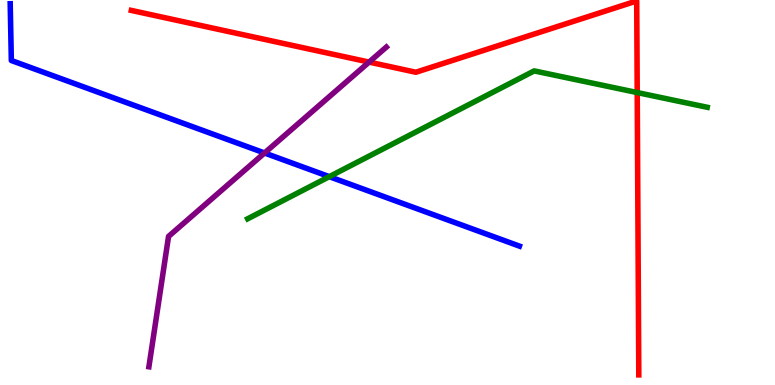[{'lines': ['blue', 'red'], 'intersections': []}, {'lines': ['green', 'red'], 'intersections': [{'x': 8.22, 'y': 7.6}]}, {'lines': ['purple', 'red'], 'intersections': [{'x': 4.76, 'y': 8.39}]}, {'lines': ['blue', 'green'], 'intersections': [{'x': 4.25, 'y': 5.41}]}, {'lines': ['blue', 'purple'], 'intersections': [{'x': 3.41, 'y': 6.03}]}, {'lines': ['green', 'purple'], 'intersections': []}]